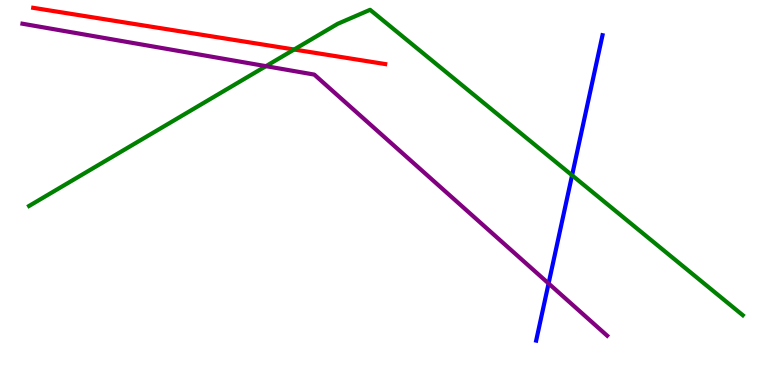[{'lines': ['blue', 'red'], 'intersections': []}, {'lines': ['green', 'red'], 'intersections': [{'x': 3.8, 'y': 8.71}]}, {'lines': ['purple', 'red'], 'intersections': []}, {'lines': ['blue', 'green'], 'intersections': [{'x': 7.38, 'y': 5.45}]}, {'lines': ['blue', 'purple'], 'intersections': [{'x': 7.08, 'y': 2.64}]}, {'lines': ['green', 'purple'], 'intersections': [{'x': 3.43, 'y': 8.28}]}]